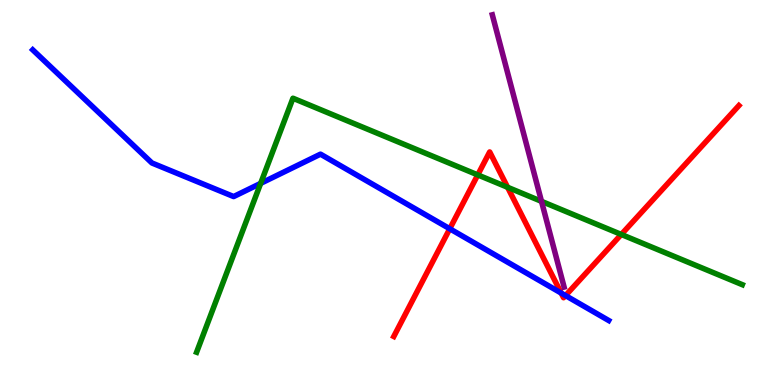[{'lines': ['blue', 'red'], 'intersections': [{'x': 5.8, 'y': 4.06}, {'x': 7.24, 'y': 2.39}, {'x': 7.3, 'y': 2.32}]}, {'lines': ['green', 'red'], 'intersections': [{'x': 6.16, 'y': 5.46}, {'x': 6.55, 'y': 5.14}, {'x': 8.02, 'y': 3.91}]}, {'lines': ['purple', 'red'], 'intersections': []}, {'lines': ['blue', 'green'], 'intersections': [{'x': 3.36, 'y': 5.24}]}, {'lines': ['blue', 'purple'], 'intersections': []}, {'lines': ['green', 'purple'], 'intersections': [{'x': 6.99, 'y': 4.77}]}]